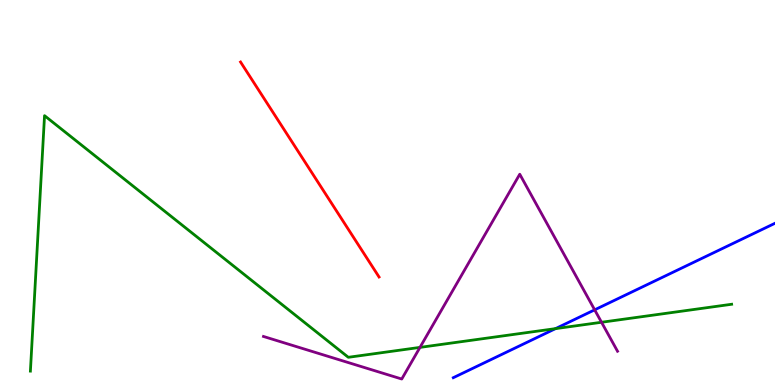[{'lines': ['blue', 'red'], 'intersections': []}, {'lines': ['green', 'red'], 'intersections': []}, {'lines': ['purple', 'red'], 'intersections': []}, {'lines': ['blue', 'green'], 'intersections': [{'x': 7.17, 'y': 1.46}]}, {'lines': ['blue', 'purple'], 'intersections': [{'x': 7.67, 'y': 1.95}]}, {'lines': ['green', 'purple'], 'intersections': [{'x': 5.42, 'y': 0.977}, {'x': 7.76, 'y': 1.63}]}]